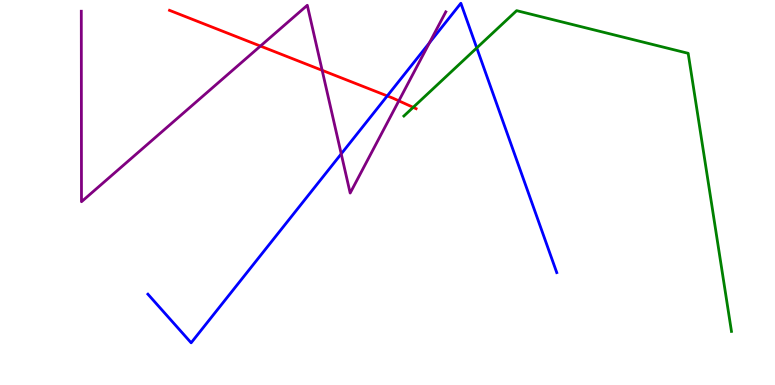[{'lines': ['blue', 'red'], 'intersections': [{'x': 5.0, 'y': 7.51}]}, {'lines': ['green', 'red'], 'intersections': [{'x': 5.33, 'y': 7.21}]}, {'lines': ['purple', 'red'], 'intersections': [{'x': 3.36, 'y': 8.8}, {'x': 4.16, 'y': 8.17}, {'x': 5.15, 'y': 7.38}]}, {'lines': ['blue', 'green'], 'intersections': [{'x': 6.15, 'y': 8.76}]}, {'lines': ['blue', 'purple'], 'intersections': [{'x': 4.4, 'y': 6.0}, {'x': 5.54, 'y': 8.89}]}, {'lines': ['green', 'purple'], 'intersections': []}]